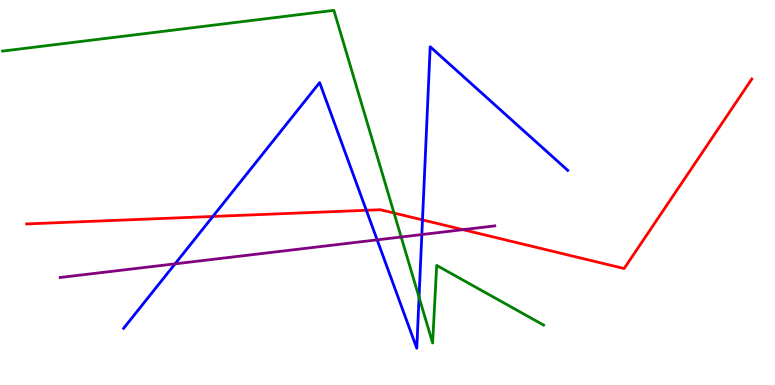[{'lines': ['blue', 'red'], 'intersections': [{'x': 2.75, 'y': 4.38}, {'x': 4.73, 'y': 4.54}, {'x': 5.45, 'y': 4.29}]}, {'lines': ['green', 'red'], 'intersections': [{'x': 5.08, 'y': 4.47}]}, {'lines': ['purple', 'red'], 'intersections': [{'x': 5.97, 'y': 4.03}]}, {'lines': ['blue', 'green'], 'intersections': [{'x': 5.41, 'y': 2.28}]}, {'lines': ['blue', 'purple'], 'intersections': [{'x': 2.26, 'y': 3.15}, {'x': 4.87, 'y': 3.77}, {'x': 5.44, 'y': 3.91}]}, {'lines': ['green', 'purple'], 'intersections': [{'x': 5.18, 'y': 3.84}]}]